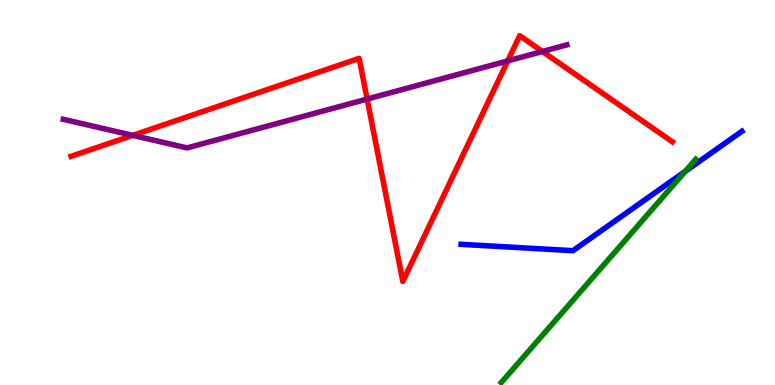[{'lines': ['blue', 'red'], 'intersections': []}, {'lines': ['green', 'red'], 'intersections': []}, {'lines': ['purple', 'red'], 'intersections': [{'x': 1.71, 'y': 6.48}, {'x': 4.74, 'y': 7.43}, {'x': 6.55, 'y': 8.42}, {'x': 7.0, 'y': 8.66}]}, {'lines': ['blue', 'green'], 'intersections': [{'x': 8.84, 'y': 5.55}]}, {'lines': ['blue', 'purple'], 'intersections': []}, {'lines': ['green', 'purple'], 'intersections': []}]